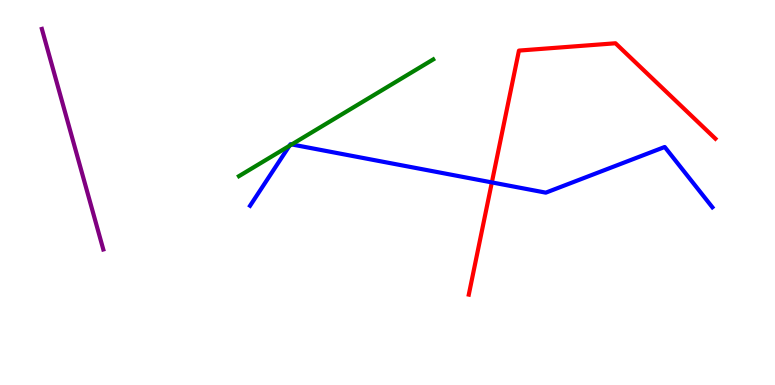[{'lines': ['blue', 'red'], 'intersections': [{'x': 6.35, 'y': 5.26}]}, {'lines': ['green', 'red'], 'intersections': []}, {'lines': ['purple', 'red'], 'intersections': []}, {'lines': ['blue', 'green'], 'intersections': [{'x': 3.73, 'y': 6.21}, {'x': 3.76, 'y': 6.25}]}, {'lines': ['blue', 'purple'], 'intersections': []}, {'lines': ['green', 'purple'], 'intersections': []}]